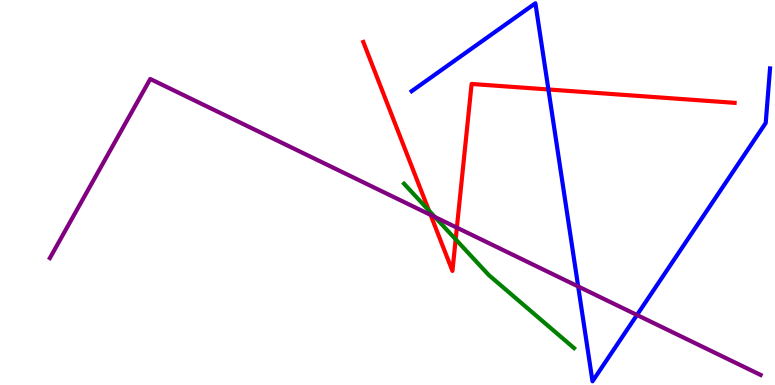[{'lines': ['blue', 'red'], 'intersections': [{'x': 7.08, 'y': 7.68}]}, {'lines': ['green', 'red'], 'intersections': [{'x': 5.53, 'y': 4.53}, {'x': 5.88, 'y': 3.78}]}, {'lines': ['purple', 'red'], 'intersections': [{'x': 5.56, 'y': 4.42}, {'x': 5.9, 'y': 4.09}]}, {'lines': ['blue', 'green'], 'intersections': []}, {'lines': ['blue', 'purple'], 'intersections': [{'x': 7.46, 'y': 2.56}, {'x': 8.22, 'y': 1.82}]}, {'lines': ['green', 'purple'], 'intersections': [{'x': 5.61, 'y': 4.36}]}]